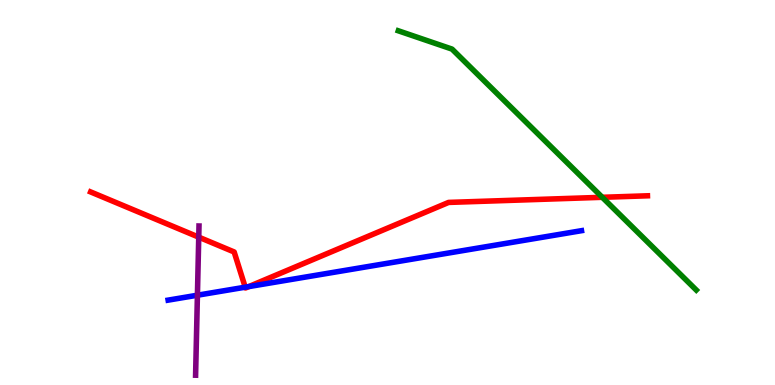[{'lines': ['blue', 'red'], 'intersections': [{'x': 3.16, 'y': 2.54}, {'x': 3.21, 'y': 2.56}]}, {'lines': ['green', 'red'], 'intersections': [{'x': 7.77, 'y': 4.88}]}, {'lines': ['purple', 'red'], 'intersections': [{'x': 2.56, 'y': 3.84}]}, {'lines': ['blue', 'green'], 'intersections': []}, {'lines': ['blue', 'purple'], 'intersections': [{'x': 2.55, 'y': 2.33}]}, {'lines': ['green', 'purple'], 'intersections': []}]